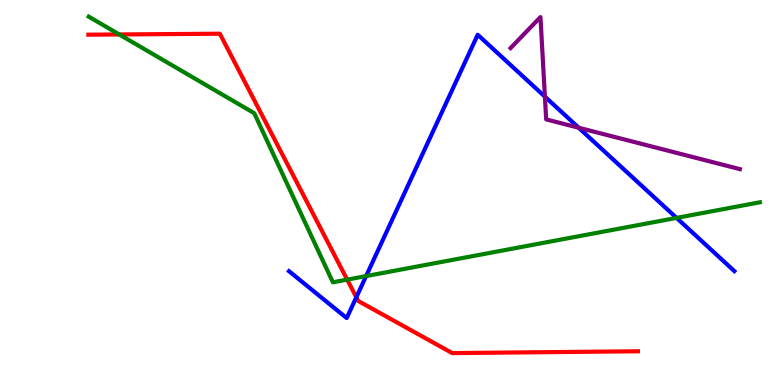[{'lines': ['blue', 'red'], 'intersections': [{'x': 4.6, 'y': 2.28}]}, {'lines': ['green', 'red'], 'intersections': [{'x': 1.54, 'y': 9.11}, {'x': 4.48, 'y': 2.74}]}, {'lines': ['purple', 'red'], 'intersections': []}, {'lines': ['blue', 'green'], 'intersections': [{'x': 4.72, 'y': 2.83}, {'x': 8.73, 'y': 4.34}]}, {'lines': ['blue', 'purple'], 'intersections': [{'x': 7.03, 'y': 7.49}, {'x': 7.47, 'y': 6.68}]}, {'lines': ['green', 'purple'], 'intersections': []}]